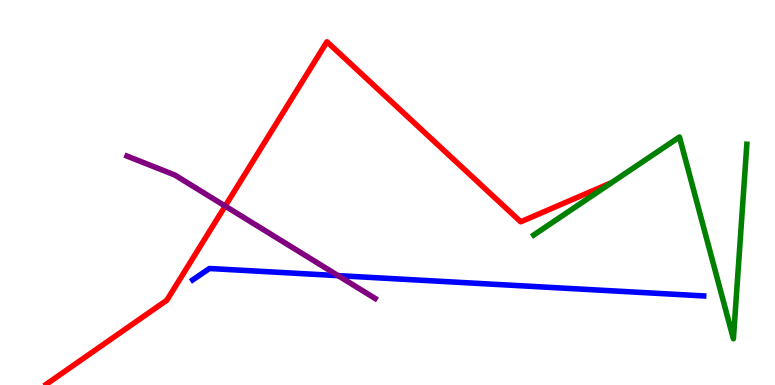[{'lines': ['blue', 'red'], 'intersections': []}, {'lines': ['green', 'red'], 'intersections': []}, {'lines': ['purple', 'red'], 'intersections': [{'x': 2.91, 'y': 4.65}]}, {'lines': ['blue', 'green'], 'intersections': []}, {'lines': ['blue', 'purple'], 'intersections': [{'x': 4.36, 'y': 2.84}]}, {'lines': ['green', 'purple'], 'intersections': []}]